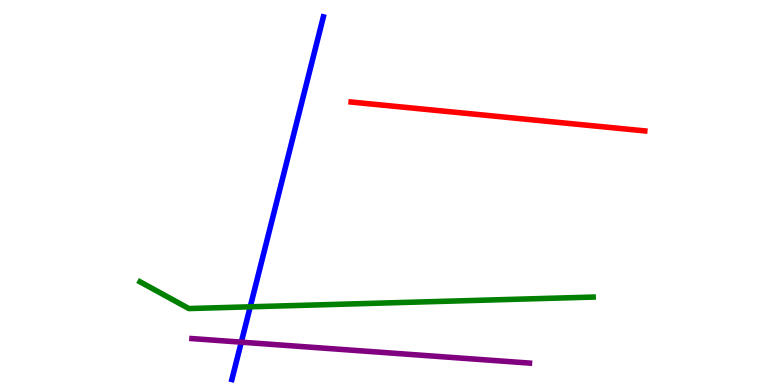[{'lines': ['blue', 'red'], 'intersections': []}, {'lines': ['green', 'red'], 'intersections': []}, {'lines': ['purple', 'red'], 'intersections': []}, {'lines': ['blue', 'green'], 'intersections': [{'x': 3.23, 'y': 2.03}]}, {'lines': ['blue', 'purple'], 'intersections': [{'x': 3.11, 'y': 1.11}]}, {'lines': ['green', 'purple'], 'intersections': []}]